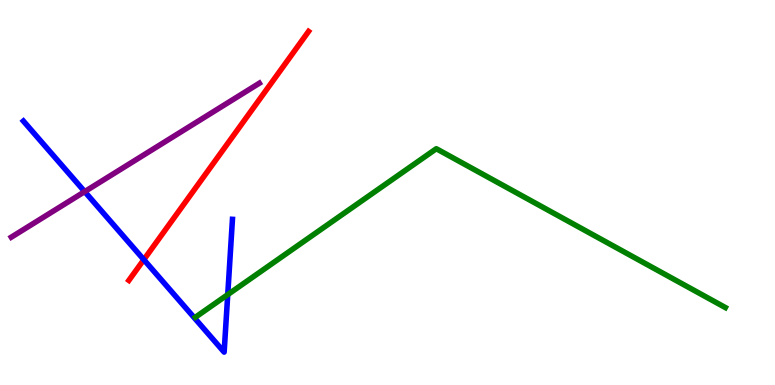[{'lines': ['blue', 'red'], 'intersections': [{'x': 1.86, 'y': 3.26}]}, {'lines': ['green', 'red'], 'intersections': []}, {'lines': ['purple', 'red'], 'intersections': []}, {'lines': ['blue', 'green'], 'intersections': [{'x': 2.94, 'y': 2.35}]}, {'lines': ['blue', 'purple'], 'intersections': [{'x': 1.09, 'y': 5.02}]}, {'lines': ['green', 'purple'], 'intersections': []}]